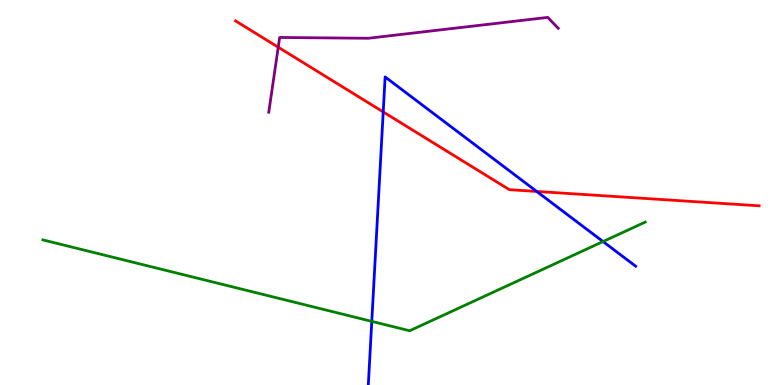[{'lines': ['blue', 'red'], 'intersections': [{'x': 4.94, 'y': 7.09}, {'x': 6.93, 'y': 5.03}]}, {'lines': ['green', 'red'], 'intersections': []}, {'lines': ['purple', 'red'], 'intersections': [{'x': 3.59, 'y': 8.77}]}, {'lines': ['blue', 'green'], 'intersections': [{'x': 4.8, 'y': 1.65}, {'x': 7.78, 'y': 3.73}]}, {'lines': ['blue', 'purple'], 'intersections': []}, {'lines': ['green', 'purple'], 'intersections': []}]